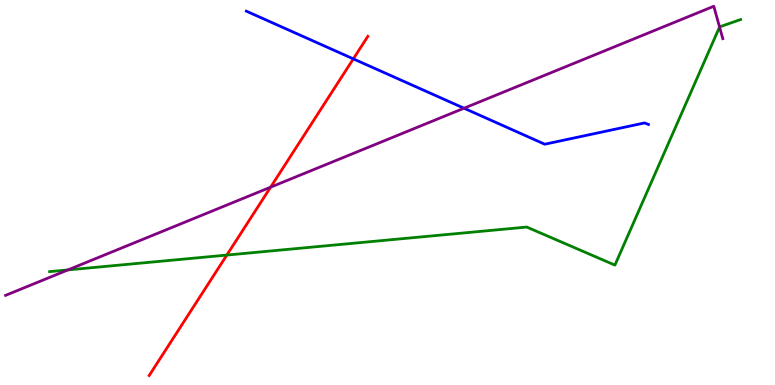[{'lines': ['blue', 'red'], 'intersections': [{'x': 4.56, 'y': 8.47}]}, {'lines': ['green', 'red'], 'intersections': [{'x': 2.93, 'y': 3.37}]}, {'lines': ['purple', 'red'], 'intersections': [{'x': 3.49, 'y': 5.14}]}, {'lines': ['blue', 'green'], 'intersections': []}, {'lines': ['blue', 'purple'], 'intersections': [{'x': 5.99, 'y': 7.19}]}, {'lines': ['green', 'purple'], 'intersections': [{'x': 0.877, 'y': 2.99}, {'x': 9.28, 'y': 9.3}]}]